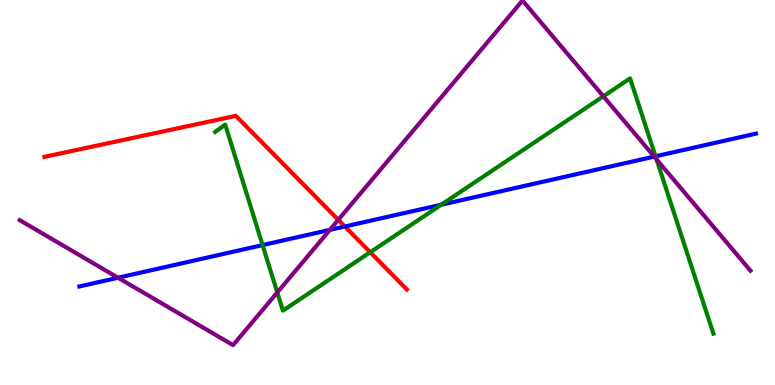[{'lines': ['blue', 'red'], 'intersections': [{'x': 4.45, 'y': 4.12}]}, {'lines': ['green', 'red'], 'intersections': [{'x': 4.78, 'y': 3.45}]}, {'lines': ['purple', 'red'], 'intersections': [{'x': 4.37, 'y': 4.29}]}, {'lines': ['blue', 'green'], 'intersections': [{'x': 3.39, 'y': 3.63}, {'x': 5.69, 'y': 4.68}, {'x': 8.46, 'y': 5.94}]}, {'lines': ['blue', 'purple'], 'intersections': [{'x': 1.52, 'y': 2.79}, {'x': 4.26, 'y': 4.03}, {'x': 8.44, 'y': 5.93}]}, {'lines': ['green', 'purple'], 'intersections': [{'x': 3.58, 'y': 2.4}, {'x': 7.79, 'y': 7.5}, {'x': 8.47, 'y': 5.86}]}]